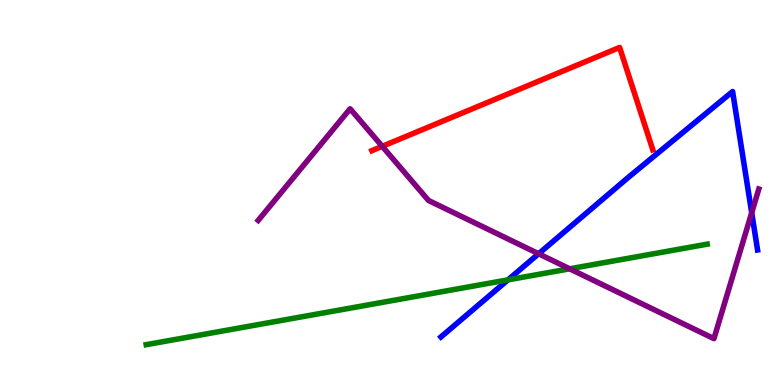[{'lines': ['blue', 'red'], 'intersections': []}, {'lines': ['green', 'red'], 'intersections': []}, {'lines': ['purple', 'red'], 'intersections': [{'x': 4.93, 'y': 6.2}]}, {'lines': ['blue', 'green'], 'intersections': [{'x': 6.55, 'y': 2.73}]}, {'lines': ['blue', 'purple'], 'intersections': [{'x': 6.95, 'y': 3.41}, {'x': 9.7, 'y': 4.47}]}, {'lines': ['green', 'purple'], 'intersections': [{'x': 7.35, 'y': 3.02}]}]